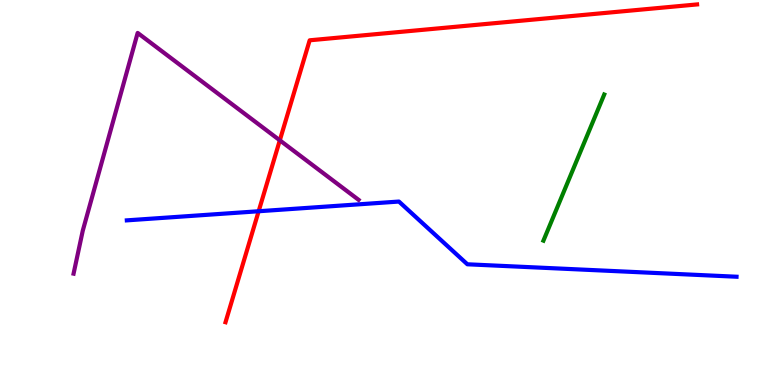[{'lines': ['blue', 'red'], 'intersections': [{'x': 3.34, 'y': 4.51}]}, {'lines': ['green', 'red'], 'intersections': []}, {'lines': ['purple', 'red'], 'intersections': [{'x': 3.61, 'y': 6.36}]}, {'lines': ['blue', 'green'], 'intersections': []}, {'lines': ['blue', 'purple'], 'intersections': []}, {'lines': ['green', 'purple'], 'intersections': []}]